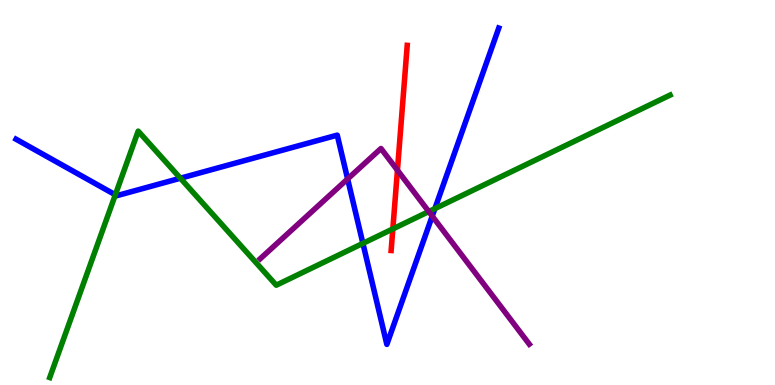[{'lines': ['blue', 'red'], 'intersections': []}, {'lines': ['green', 'red'], 'intersections': [{'x': 5.07, 'y': 4.05}]}, {'lines': ['purple', 'red'], 'intersections': [{'x': 5.13, 'y': 5.58}]}, {'lines': ['blue', 'green'], 'intersections': [{'x': 1.49, 'y': 4.94}, {'x': 2.33, 'y': 5.37}, {'x': 4.68, 'y': 3.68}, {'x': 5.61, 'y': 4.58}]}, {'lines': ['blue', 'purple'], 'intersections': [{'x': 4.49, 'y': 5.35}, {'x': 5.58, 'y': 4.39}]}, {'lines': ['green', 'purple'], 'intersections': [{'x': 5.53, 'y': 4.5}]}]